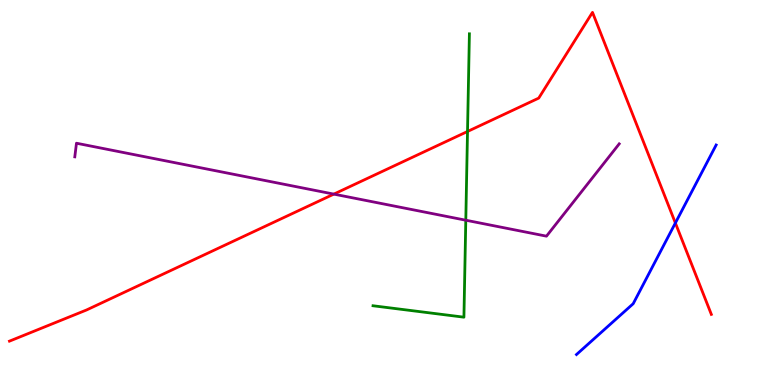[{'lines': ['blue', 'red'], 'intersections': [{'x': 8.71, 'y': 4.21}]}, {'lines': ['green', 'red'], 'intersections': [{'x': 6.03, 'y': 6.58}]}, {'lines': ['purple', 'red'], 'intersections': [{'x': 4.31, 'y': 4.96}]}, {'lines': ['blue', 'green'], 'intersections': []}, {'lines': ['blue', 'purple'], 'intersections': []}, {'lines': ['green', 'purple'], 'intersections': [{'x': 6.01, 'y': 4.28}]}]